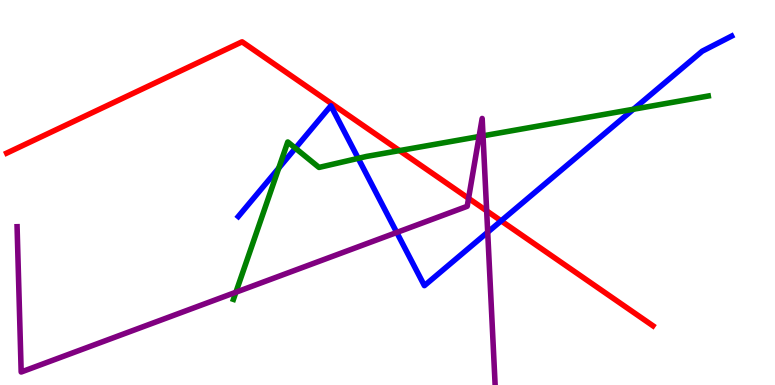[{'lines': ['blue', 'red'], 'intersections': [{'x': 6.47, 'y': 4.26}]}, {'lines': ['green', 'red'], 'intersections': [{'x': 5.15, 'y': 6.09}]}, {'lines': ['purple', 'red'], 'intersections': [{'x': 6.05, 'y': 4.85}, {'x': 6.28, 'y': 4.52}]}, {'lines': ['blue', 'green'], 'intersections': [{'x': 3.6, 'y': 5.63}, {'x': 3.81, 'y': 6.15}, {'x': 4.62, 'y': 5.89}, {'x': 8.17, 'y': 7.16}]}, {'lines': ['blue', 'purple'], 'intersections': [{'x': 5.12, 'y': 3.96}, {'x': 6.29, 'y': 3.97}]}, {'lines': ['green', 'purple'], 'intersections': [{'x': 3.04, 'y': 2.41}, {'x': 6.18, 'y': 6.45}, {'x': 6.23, 'y': 6.47}]}]